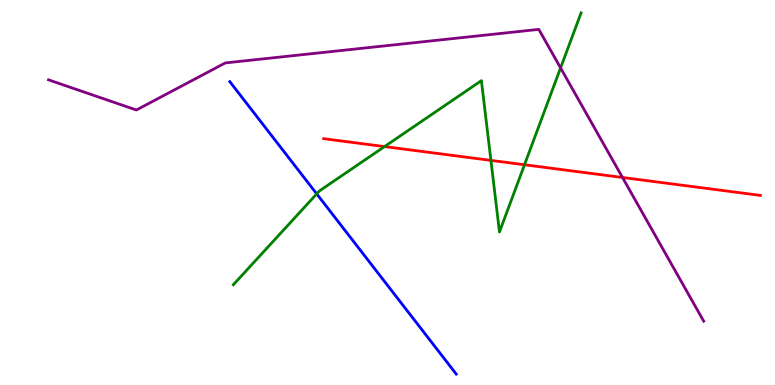[{'lines': ['blue', 'red'], 'intersections': []}, {'lines': ['green', 'red'], 'intersections': [{'x': 4.96, 'y': 6.19}, {'x': 6.33, 'y': 5.83}, {'x': 6.77, 'y': 5.72}]}, {'lines': ['purple', 'red'], 'intersections': [{'x': 8.03, 'y': 5.39}]}, {'lines': ['blue', 'green'], 'intersections': [{'x': 4.09, 'y': 4.96}]}, {'lines': ['blue', 'purple'], 'intersections': []}, {'lines': ['green', 'purple'], 'intersections': [{'x': 7.23, 'y': 8.24}]}]